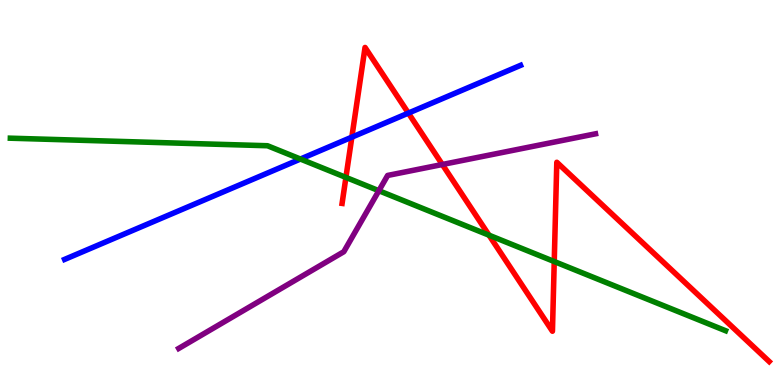[{'lines': ['blue', 'red'], 'intersections': [{'x': 4.54, 'y': 6.44}, {'x': 5.27, 'y': 7.06}]}, {'lines': ['green', 'red'], 'intersections': [{'x': 4.46, 'y': 5.39}, {'x': 6.31, 'y': 3.89}, {'x': 7.15, 'y': 3.21}]}, {'lines': ['purple', 'red'], 'intersections': [{'x': 5.71, 'y': 5.73}]}, {'lines': ['blue', 'green'], 'intersections': [{'x': 3.88, 'y': 5.87}]}, {'lines': ['blue', 'purple'], 'intersections': []}, {'lines': ['green', 'purple'], 'intersections': [{'x': 4.89, 'y': 5.05}]}]